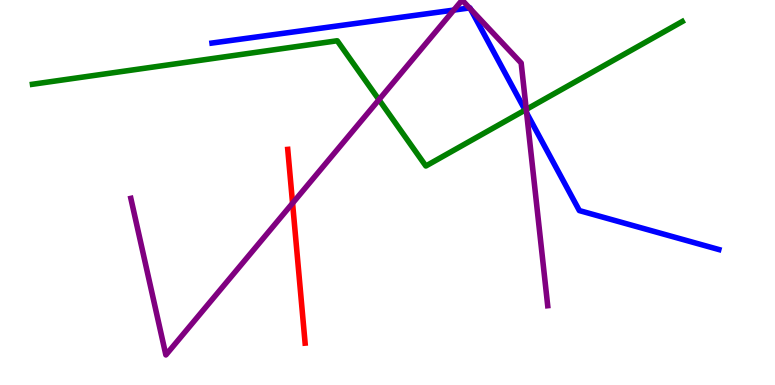[{'lines': ['blue', 'red'], 'intersections': []}, {'lines': ['green', 'red'], 'intersections': []}, {'lines': ['purple', 'red'], 'intersections': [{'x': 3.78, 'y': 4.72}]}, {'lines': ['blue', 'green'], 'intersections': [{'x': 6.78, 'y': 7.14}]}, {'lines': ['blue', 'purple'], 'intersections': [{'x': 5.86, 'y': 9.74}, {'x': 6.06, 'y': 9.79}, {'x': 6.07, 'y': 9.76}, {'x': 6.8, 'y': 7.07}]}, {'lines': ['green', 'purple'], 'intersections': [{'x': 4.89, 'y': 7.41}, {'x': 6.79, 'y': 7.16}]}]